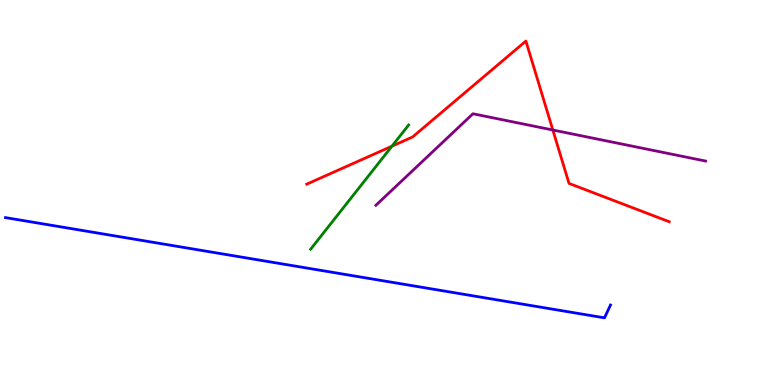[{'lines': ['blue', 'red'], 'intersections': []}, {'lines': ['green', 'red'], 'intersections': [{'x': 5.06, 'y': 6.2}]}, {'lines': ['purple', 'red'], 'intersections': [{'x': 7.13, 'y': 6.62}]}, {'lines': ['blue', 'green'], 'intersections': []}, {'lines': ['blue', 'purple'], 'intersections': []}, {'lines': ['green', 'purple'], 'intersections': []}]